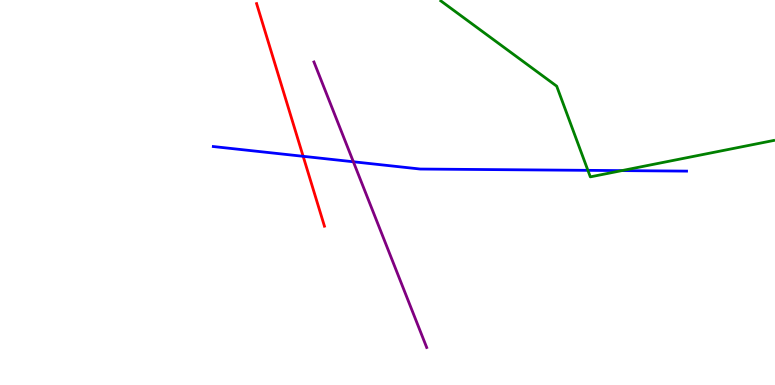[{'lines': ['blue', 'red'], 'intersections': [{'x': 3.91, 'y': 5.94}]}, {'lines': ['green', 'red'], 'intersections': []}, {'lines': ['purple', 'red'], 'intersections': []}, {'lines': ['blue', 'green'], 'intersections': [{'x': 7.59, 'y': 5.58}, {'x': 8.02, 'y': 5.57}]}, {'lines': ['blue', 'purple'], 'intersections': [{'x': 4.56, 'y': 5.8}]}, {'lines': ['green', 'purple'], 'intersections': []}]